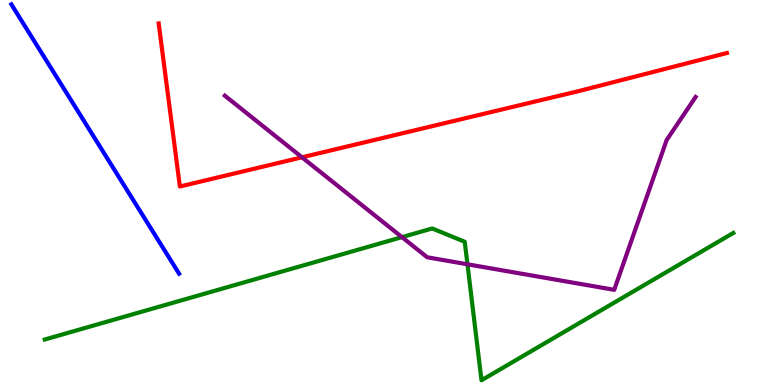[{'lines': ['blue', 'red'], 'intersections': []}, {'lines': ['green', 'red'], 'intersections': []}, {'lines': ['purple', 'red'], 'intersections': [{'x': 3.9, 'y': 5.91}]}, {'lines': ['blue', 'green'], 'intersections': []}, {'lines': ['blue', 'purple'], 'intersections': []}, {'lines': ['green', 'purple'], 'intersections': [{'x': 5.19, 'y': 3.84}, {'x': 6.03, 'y': 3.14}]}]